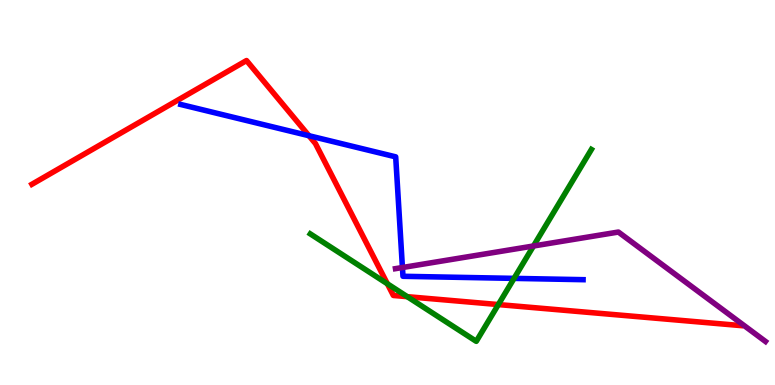[{'lines': ['blue', 'red'], 'intersections': [{'x': 3.99, 'y': 6.48}]}, {'lines': ['green', 'red'], 'intersections': [{'x': 5.0, 'y': 2.63}, {'x': 5.26, 'y': 2.29}, {'x': 6.43, 'y': 2.09}]}, {'lines': ['purple', 'red'], 'intersections': []}, {'lines': ['blue', 'green'], 'intersections': [{'x': 6.63, 'y': 2.77}]}, {'lines': ['blue', 'purple'], 'intersections': [{'x': 5.19, 'y': 3.05}]}, {'lines': ['green', 'purple'], 'intersections': [{'x': 6.88, 'y': 3.61}]}]